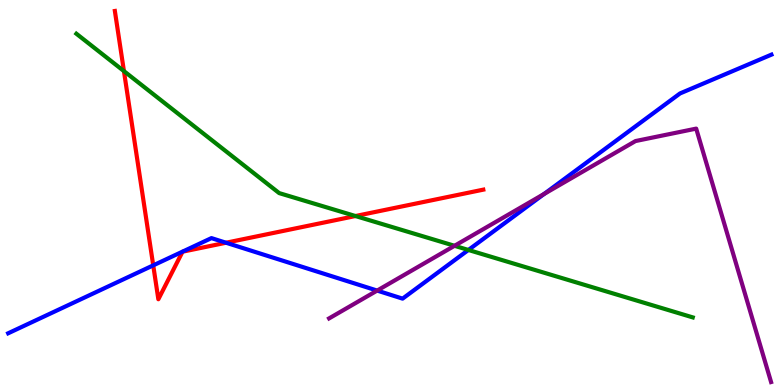[{'lines': ['blue', 'red'], 'intersections': [{'x': 1.98, 'y': 3.11}, {'x': 2.92, 'y': 3.7}]}, {'lines': ['green', 'red'], 'intersections': [{'x': 1.6, 'y': 8.15}, {'x': 4.59, 'y': 4.39}]}, {'lines': ['purple', 'red'], 'intersections': []}, {'lines': ['blue', 'green'], 'intersections': [{'x': 6.04, 'y': 3.51}]}, {'lines': ['blue', 'purple'], 'intersections': [{'x': 4.87, 'y': 2.45}, {'x': 7.02, 'y': 4.96}]}, {'lines': ['green', 'purple'], 'intersections': [{'x': 5.86, 'y': 3.62}]}]